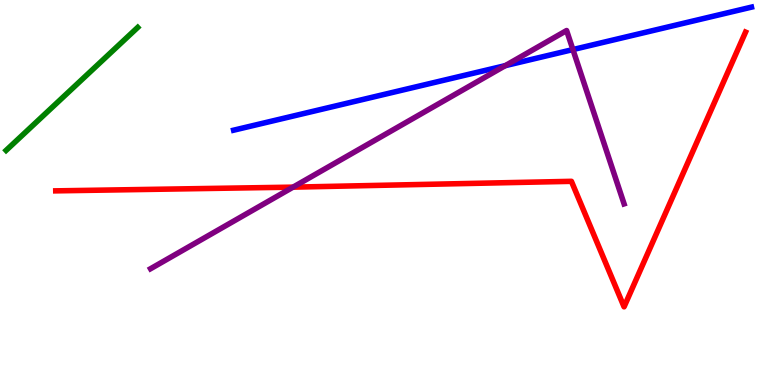[{'lines': ['blue', 'red'], 'intersections': []}, {'lines': ['green', 'red'], 'intersections': []}, {'lines': ['purple', 'red'], 'intersections': [{'x': 3.78, 'y': 5.14}]}, {'lines': ['blue', 'green'], 'intersections': []}, {'lines': ['blue', 'purple'], 'intersections': [{'x': 6.52, 'y': 8.3}, {'x': 7.39, 'y': 8.71}]}, {'lines': ['green', 'purple'], 'intersections': []}]